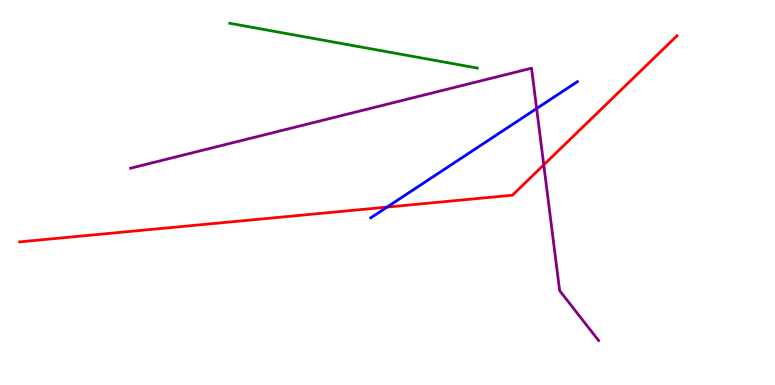[{'lines': ['blue', 'red'], 'intersections': [{'x': 4.99, 'y': 4.62}]}, {'lines': ['green', 'red'], 'intersections': []}, {'lines': ['purple', 'red'], 'intersections': [{'x': 7.02, 'y': 5.72}]}, {'lines': ['blue', 'green'], 'intersections': []}, {'lines': ['blue', 'purple'], 'intersections': [{'x': 6.92, 'y': 7.18}]}, {'lines': ['green', 'purple'], 'intersections': []}]